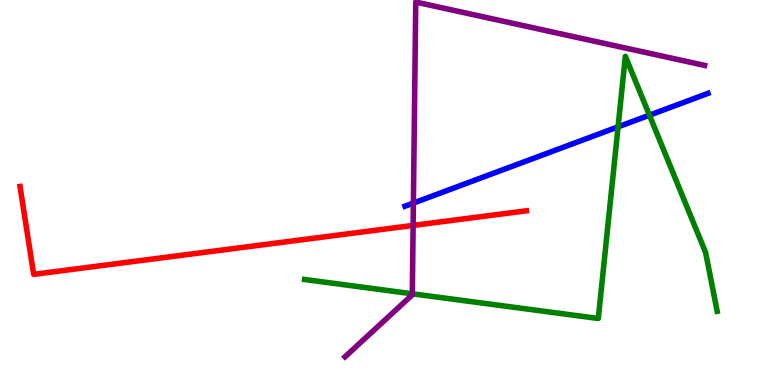[{'lines': ['blue', 'red'], 'intersections': []}, {'lines': ['green', 'red'], 'intersections': []}, {'lines': ['purple', 'red'], 'intersections': [{'x': 5.33, 'y': 4.15}]}, {'lines': ['blue', 'green'], 'intersections': [{'x': 7.98, 'y': 6.71}, {'x': 8.38, 'y': 7.01}]}, {'lines': ['blue', 'purple'], 'intersections': [{'x': 5.33, 'y': 4.72}]}, {'lines': ['green', 'purple'], 'intersections': [{'x': 5.32, 'y': 2.37}]}]